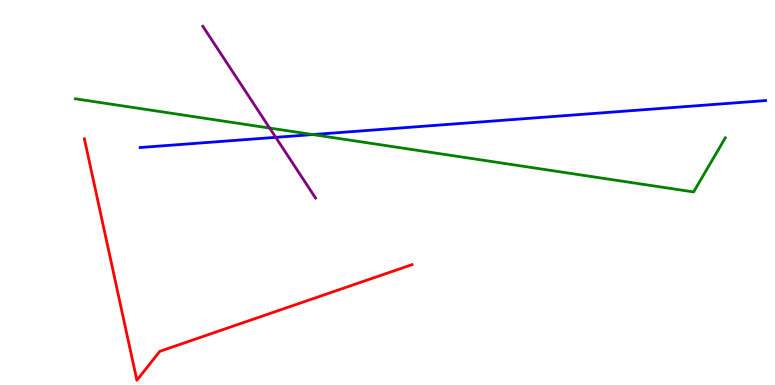[{'lines': ['blue', 'red'], 'intersections': []}, {'lines': ['green', 'red'], 'intersections': []}, {'lines': ['purple', 'red'], 'intersections': []}, {'lines': ['blue', 'green'], 'intersections': [{'x': 4.04, 'y': 6.5}]}, {'lines': ['blue', 'purple'], 'intersections': [{'x': 3.56, 'y': 6.43}]}, {'lines': ['green', 'purple'], 'intersections': [{'x': 3.48, 'y': 6.67}]}]